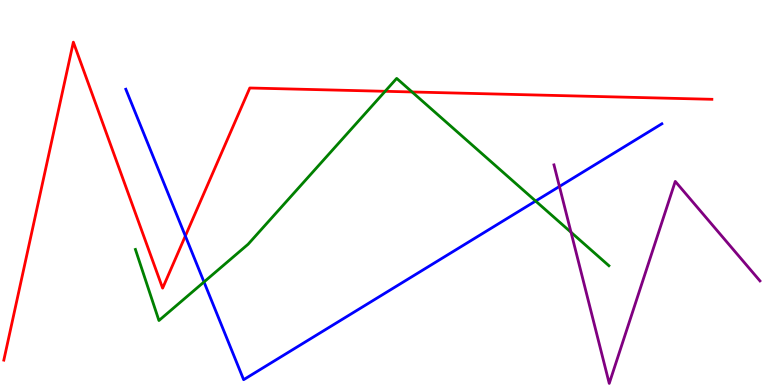[{'lines': ['blue', 'red'], 'intersections': [{'x': 2.39, 'y': 3.87}]}, {'lines': ['green', 'red'], 'intersections': [{'x': 4.97, 'y': 7.63}, {'x': 5.32, 'y': 7.61}]}, {'lines': ['purple', 'red'], 'intersections': []}, {'lines': ['blue', 'green'], 'intersections': [{'x': 2.63, 'y': 2.68}, {'x': 6.91, 'y': 4.78}]}, {'lines': ['blue', 'purple'], 'intersections': [{'x': 7.22, 'y': 5.16}]}, {'lines': ['green', 'purple'], 'intersections': [{'x': 7.37, 'y': 3.97}]}]